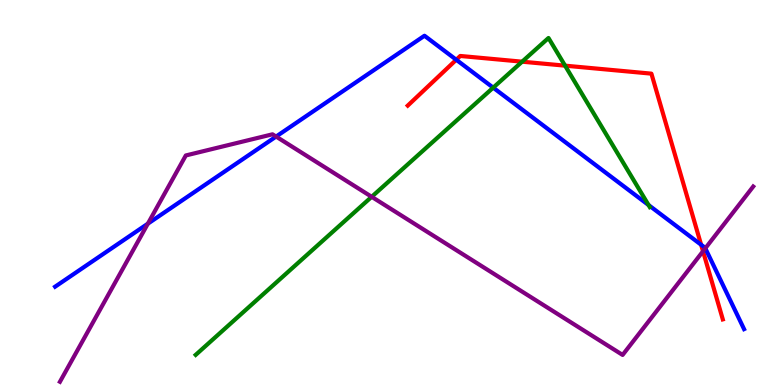[{'lines': ['blue', 'red'], 'intersections': [{'x': 5.89, 'y': 8.45}, {'x': 9.05, 'y': 3.64}]}, {'lines': ['green', 'red'], 'intersections': [{'x': 6.74, 'y': 8.4}, {'x': 7.29, 'y': 8.29}]}, {'lines': ['purple', 'red'], 'intersections': [{'x': 9.07, 'y': 3.47}]}, {'lines': ['blue', 'green'], 'intersections': [{'x': 6.36, 'y': 7.72}, {'x': 8.37, 'y': 4.67}]}, {'lines': ['blue', 'purple'], 'intersections': [{'x': 1.91, 'y': 4.19}, {'x': 3.56, 'y': 6.45}, {'x': 9.1, 'y': 3.55}]}, {'lines': ['green', 'purple'], 'intersections': [{'x': 4.8, 'y': 4.89}]}]